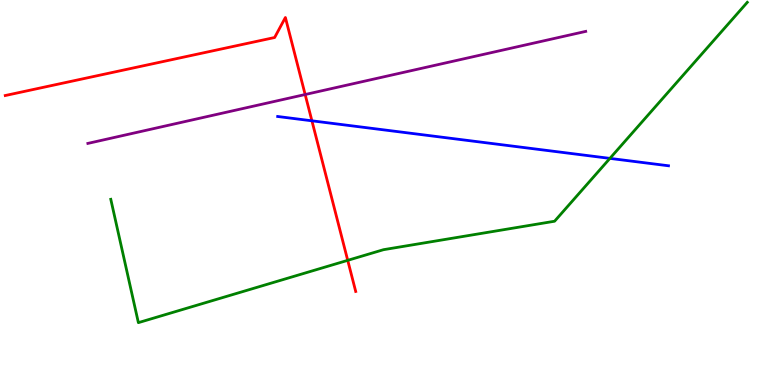[{'lines': ['blue', 'red'], 'intersections': [{'x': 4.02, 'y': 6.86}]}, {'lines': ['green', 'red'], 'intersections': [{'x': 4.49, 'y': 3.24}]}, {'lines': ['purple', 'red'], 'intersections': [{'x': 3.94, 'y': 7.54}]}, {'lines': ['blue', 'green'], 'intersections': [{'x': 7.87, 'y': 5.89}]}, {'lines': ['blue', 'purple'], 'intersections': []}, {'lines': ['green', 'purple'], 'intersections': []}]